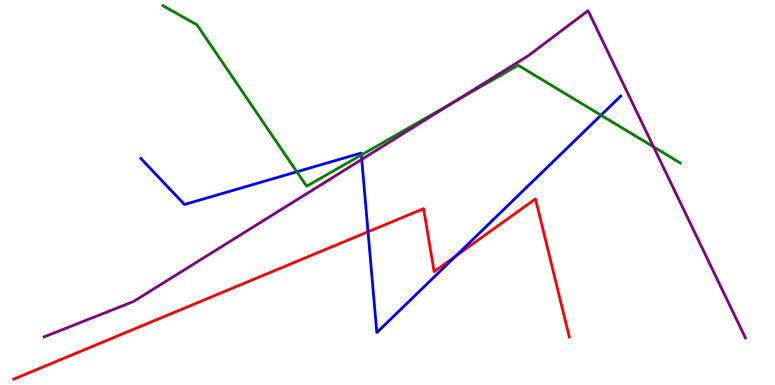[{'lines': ['blue', 'red'], 'intersections': [{'x': 4.75, 'y': 3.98}, {'x': 5.88, 'y': 3.34}]}, {'lines': ['green', 'red'], 'intersections': []}, {'lines': ['purple', 'red'], 'intersections': []}, {'lines': ['blue', 'green'], 'intersections': [{'x': 3.83, 'y': 5.54}, {'x': 4.66, 'y': 5.97}, {'x': 7.76, 'y': 7.01}]}, {'lines': ['blue', 'purple'], 'intersections': [{'x': 4.67, 'y': 5.86}]}, {'lines': ['green', 'purple'], 'intersections': [{'x': 5.85, 'y': 7.35}, {'x': 8.43, 'y': 6.19}]}]